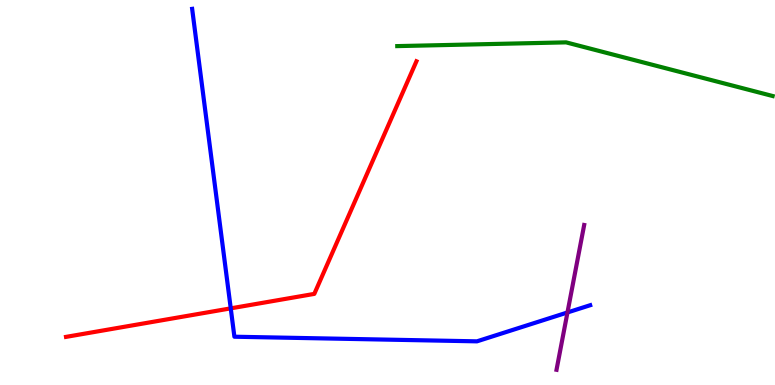[{'lines': ['blue', 'red'], 'intersections': [{'x': 2.98, 'y': 1.99}]}, {'lines': ['green', 'red'], 'intersections': []}, {'lines': ['purple', 'red'], 'intersections': []}, {'lines': ['blue', 'green'], 'intersections': []}, {'lines': ['blue', 'purple'], 'intersections': [{'x': 7.32, 'y': 1.88}]}, {'lines': ['green', 'purple'], 'intersections': []}]